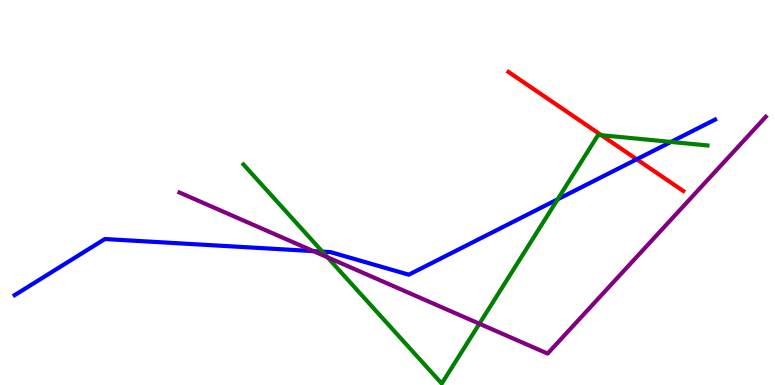[{'lines': ['blue', 'red'], 'intersections': [{'x': 8.22, 'y': 5.86}]}, {'lines': ['green', 'red'], 'intersections': [{'x': 7.76, 'y': 6.49}]}, {'lines': ['purple', 'red'], 'intersections': []}, {'lines': ['blue', 'green'], 'intersections': [{'x': 4.16, 'y': 3.46}, {'x': 7.2, 'y': 4.82}, {'x': 8.66, 'y': 6.31}]}, {'lines': ['blue', 'purple'], 'intersections': [{'x': 4.04, 'y': 3.48}]}, {'lines': ['green', 'purple'], 'intersections': [{'x': 4.22, 'y': 3.32}, {'x': 6.19, 'y': 1.59}]}]